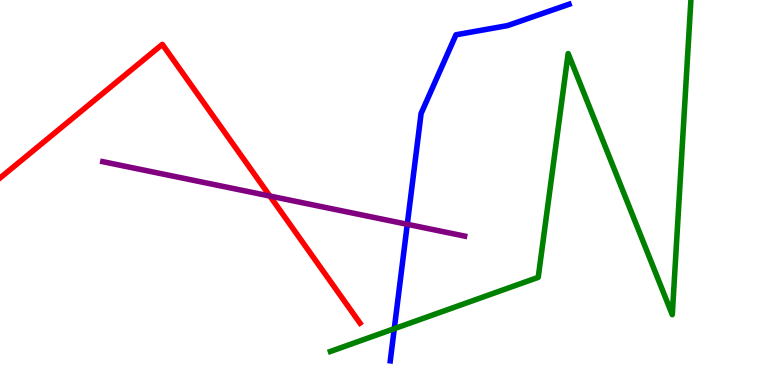[{'lines': ['blue', 'red'], 'intersections': []}, {'lines': ['green', 'red'], 'intersections': []}, {'lines': ['purple', 'red'], 'intersections': [{'x': 3.48, 'y': 4.91}]}, {'lines': ['blue', 'green'], 'intersections': [{'x': 5.09, 'y': 1.46}]}, {'lines': ['blue', 'purple'], 'intersections': [{'x': 5.26, 'y': 4.17}]}, {'lines': ['green', 'purple'], 'intersections': []}]